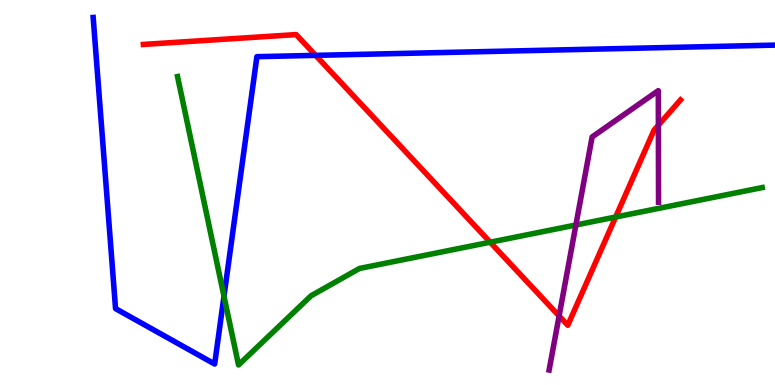[{'lines': ['blue', 'red'], 'intersections': [{'x': 4.07, 'y': 8.56}]}, {'lines': ['green', 'red'], 'intersections': [{'x': 6.33, 'y': 3.71}, {'x': 7.94, 'y': 4.36}]}, {'lines': ['purple', 'red'], 'intersections': [{'x': 7.21, 'y': 1.79}, {'x': 8.5, 'y': 6.75}]}, {'lines': ['blue', 'green'], 'intersections': [{'x': 2.89, 'y': 2.31}]}, {'lines': ['blue', 'purple'], 'intersections': []}, {'lines': ['green', 'purple'], 'intersections': [{'x': 7.43, 'y': 4.16}]}]